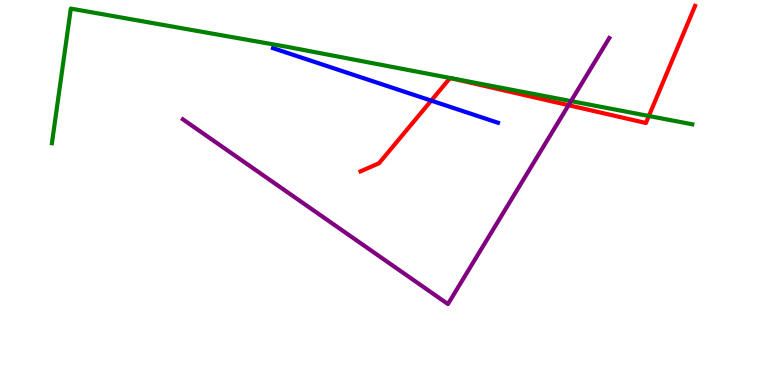[{'lines': ['blue', 'red'], 'intersections': [{'x': 5.56, 'y': 7.39}]}, {'lines': ['green', 'red'], 'intersections': [{'x': 8.37, 'y': 6.99}]}, {'lines': ['purple', 'red'], 'intersections': [{'x': 7.34, 'y': 7.27}]}, {'lines': ['blue', 'green'], 'intersections': []}, {'lines': ['blue', 'purple'], 'intersections': []}, {'lines': ['green', 'purple'], 'intersections': [{'x': 7.37, 'y': 7.37}]}]